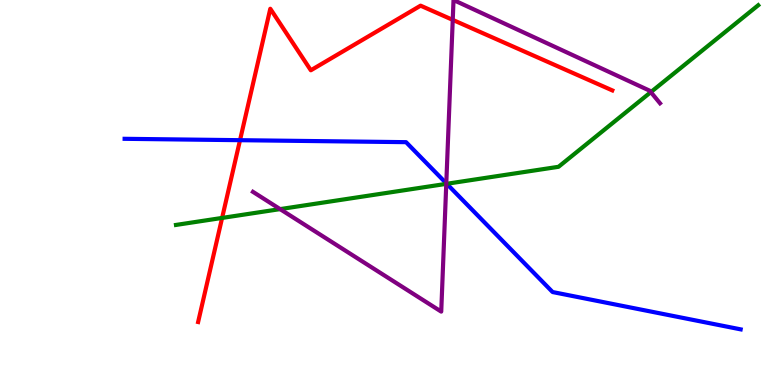[{'lines': ['blue', 'red'], 'intersections': [{'x': 3.1, 'y': 6.36}]}, {'lines': ['green', 'red'], 'intersections': [{'x': 2.87, 'y': 4.34}]}, {'lines': ['purple', 'red'], 'intersections': [{'x': 5.84, 'y': 9.48}]}, {'lines': ['blue', 'green'], 'intersections': [{'x': 5.76, 'y': 5.23}]}, {'lines': ['blue', 'purple'], 'intersections': [{'x': 5.76, 'y': 5.24}]}, {'lines': ['green', 'purple'], 'intersections': [{'x': 3.61, 'y': 4.57}, {'x': 5.76, 'y': 5.22}, {'x': 8.4, 'y': 7.61}]}]